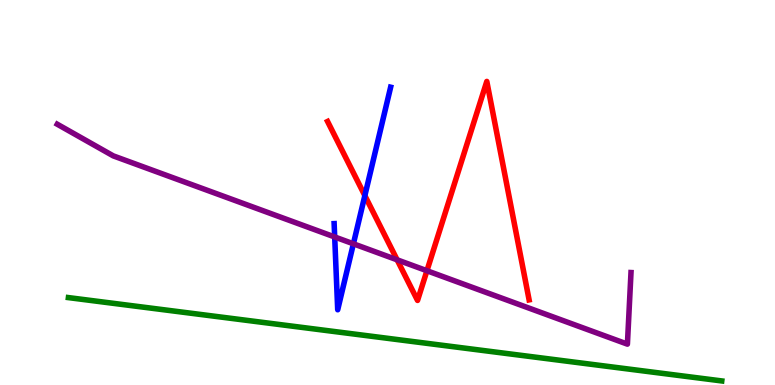[{'lines': ['blue', 'red'], 'intersections': [{'x': 4.71, 'y': 4.92}]}, {'lines': ['green', 'red'], 'intersections': []}, {'lines': ['purple', 'red'], 'intersections': [{'x': 5.12, 'y': 3.25}, {'x': 5.51, 'y': 2.97}]}, {'lines': ['blue', 'green'], 'intersections': []}, {'lines': ['blue', 'purple'], 'intersections': [{'x': 4.32, 'y': 3.85}, {'x': 4.56, 'y': 3.67}]}, {'lines': ['green', 'purple'], 'intersections': []}]